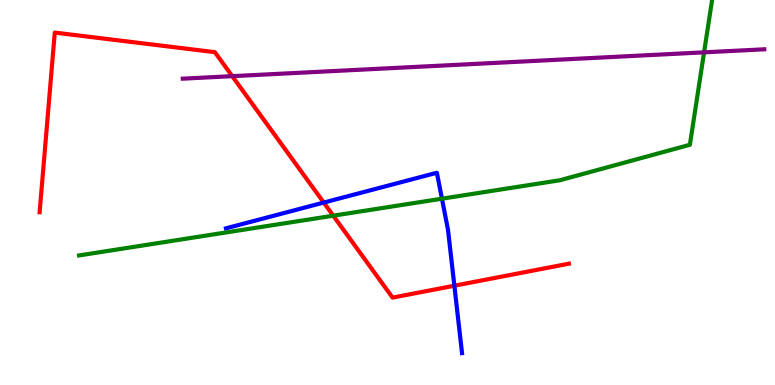[{'lines': ['blue', 'red'], 'intersections': [{'x': 4.18, 'y': 4.74}, {'x': 5.86, 'y': 2.58}]}, {'lines': ['green', 'red'], 'intersections': [{'x': 4.3, 'y': 4.4}]}, {'lines': ['purple', 'red'], 'intersections': [{'x': 3.0, 'y': 8.02}]}, {'lines': ['blue', 'green'], 'intersections': [{'x': 5.7, 'y': 4.84}]}, {'lines': ['blue', 'purple'], 'intersections': []}, {'lines': ['green', 'purple'], 'intersections': [{'x': 9.08, 'y': 8.64}]}]